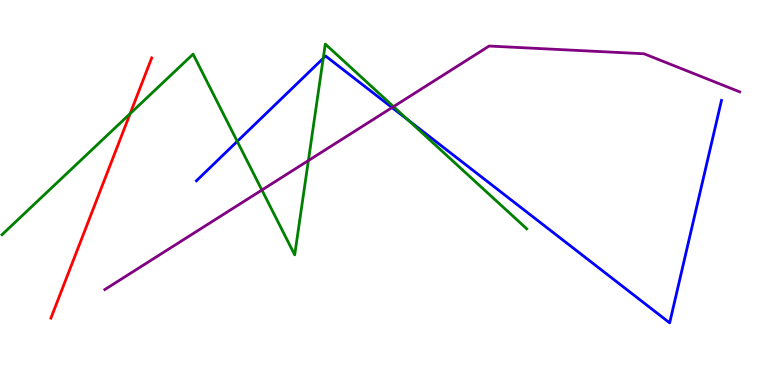[{'lines': ['blue', 'red'], 'intersections': []}, {'lines': ['green', 'red'], 'intersections': [{'x': 1.68, 'y': 7.05}]}, {'lines': ['purple', 'red'], 'intersections': []}, {'lines': ['blue', 'green'], 'intersections': [{'x': 3.06, 'y': 6.33}, {'x': 4.17, 'y': 8.48}, {'x': 5.27, 'y': 6.88}]}, {'lines': ['blue', 'purple'], 'intersections': [{'x': 5.06, 'y': 7.21}]}, {'lines': ['green', 'purple'], 'intersections': [{'x': 3.38, 'y': 5.06}, {'x': 3.98, 'y': 5.83}, {'x': 5.08, 'y': 7.23}]}]